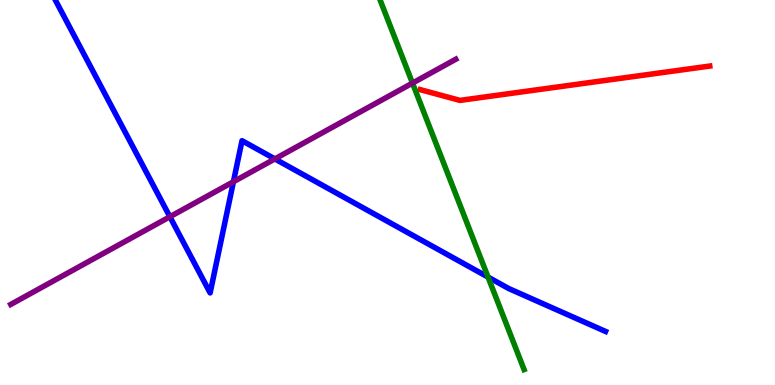[{'lines': ['blue', 'red'], 'intersections': []}, {'lines': ['green', 'red'], 'intersections': []}, {'lines': ['purple', 'red'], 'intersections': []}, {'lines': ['blue', 'green'], 'intersections': [{'x': 6.3, 'y': 2.8}]}, {'lines': ['blue', 'purple'], 'intersections': [{'x': 2.19, 'y': 4.37}, {'x': 3.01, 'y': 5.28}, {'x': 3.55, 'y': 5.87}]}, {'lines': ['green', 'purple'], 'intersections': [{'x': 5.32, 'y': 7.84}]}]